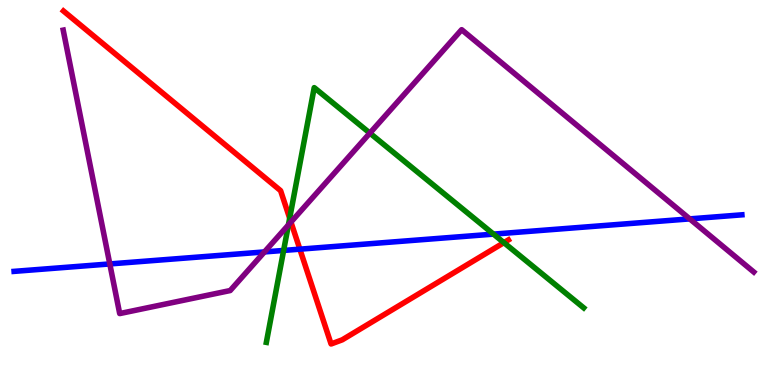[{'lines': ['blue', 'red'], 'intersections': [{'x': 3.87, 'y': 3.53}]}, {'lines': ['green', 'red'], 'intersections': [{'x': 3.74, 'y': 4.33}, {'x': 6.5, 'y': 3.7}]}, {'lines': ['purple', 'red'], 'intersections': [{'x': 3.75, 'y': 4.23}]}, {'lines': ['blue', 'green'], 'intersections': [{'x': 3.66, 'y': 3.5}, {'x': 6.37, 'y': 3.92}]}, {'lines': ['blue', 'purple'], 'intersections': [{'x': 1.42, 'y': 3.14}, {'x': 3.41, 'y': 3.46}, {'x': 8.9, 'y': 4.31}]}, {'lines': ['green', 'purple'], 'intersections': [{'x': 3.72, 'y': 4.16}, {'x': 4.77, 'y': 6.54}]}]